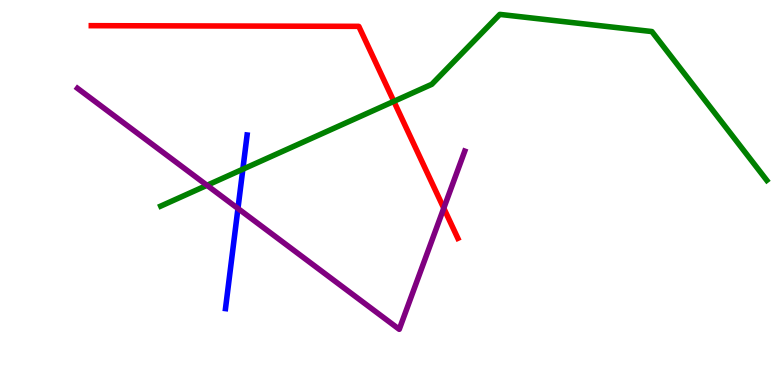[{'lines': ['blue', 'red'], 'intersections': []}, {'lines': ['green', 'red'], 'intersections': [{'x': 5.08, 'y': 7.37}]}, {'lines': ['purple', 'red'], 'intersections': [{'x': 5.73, 'y': 4.59}]}, {'lines': ['blue', 'green'], 'intersections': [{'x': 3.13, 'y': 5.61}]}, {'lines': ['blue', 'purple'], 'intersections': [{'x': 3.07, 'y': 4.58}]}, {'lines': ['green', 'purple'], 'intersections': [{'x': 2.67, 'y': 5.19}]}]